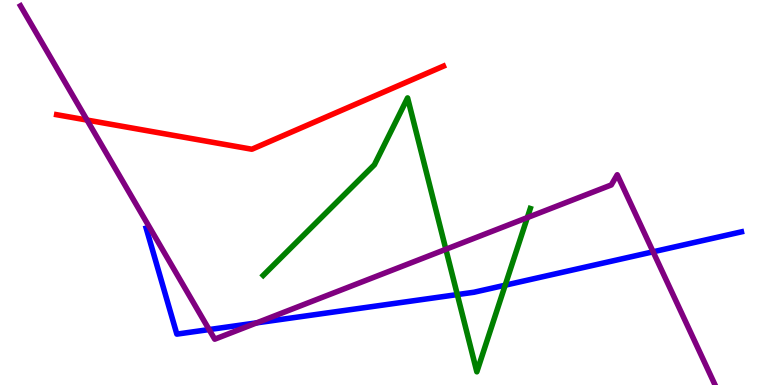[{'lines': ['blue', 'red'], 'intersections': []}, {'lines': ['green', 'red'], 'intersections': []}, {'lines': ['purple', 'red'], 'intersections': [{'x': 1.12, 'y': 6.88}]}, {'lines': ['blue', 'green'], 'intersections': [{'x': 5.9, 'y': 2.35}, {'x': 6.52, 'y': 2.59}]}, {'lines': ['blue', 'purple'], 'intersections': [{'x': 2.7, 'y': 1.44}, {'x': 3.31, 'y': 1.61}, {'x': 8.43, 'y': 3.46}]}, {'lines': ['green', 'purple'], 'intersections': [{'x': 5.75, 'y': 3.53}, {'x': 6.8, 'y': 4.35}]}]